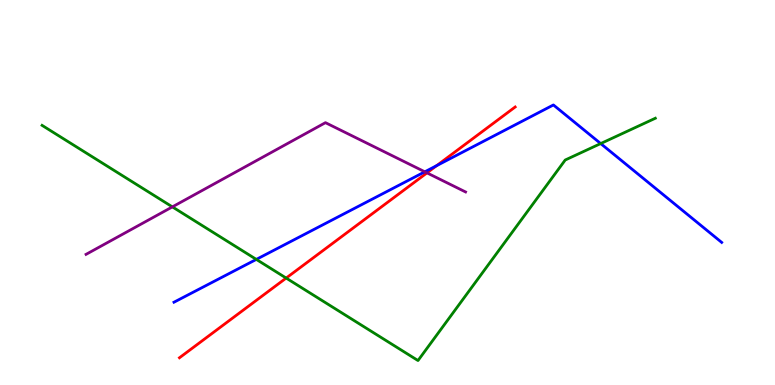[{'lines': ['blue', 'red'], 'intersections': [{'x': 5.63, 'y': 5.7}]}, {'lines': ['green', 'red'], 'intersections': [{'x': 3.69, 'y': 2.78}]}, {'lines': ['purple', 'red'], 'intersections': [{'x': 5.51, 'y': 5.51}]}, {'lines': ['blue', 'green'], 'intersections': [{'x': 3.31, 'y': 3.26}, {'x': 7.75, 'y': 6.27}]}, {'lines': ['blue', 'purple'], 'intersections': [{'x': 5.48, 'y': 5.54}]}, {'lines': ['green', 'purple'], 'intersections': [{'x': 2.22, 'y': 4.63}]}]